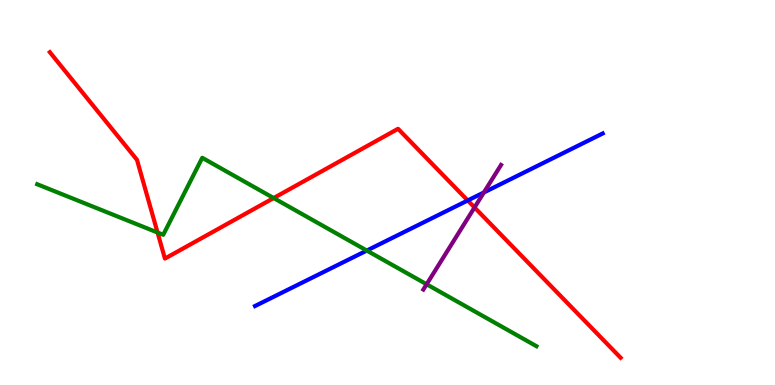[{'lines': ['blue', 'red'], 'intersections': [{'x': 6.04, 'y': 4.79}]}, {'lines': ['green', 'red'], 'intersections': [{'x': 2.03, 'y': 3.96}, {'x': 3.53, 'y': 4.86}]}, {'lines': ['purple', 'red'], 'intersections': [{'x': 6.12, 'y': 4.61}]}, {'lines': ['blue', 'green'], 'intersections': [{'x': 4.73, 'y': 3.49}]}, {'lines': ['blue', 'purple'], 'intersections': [{'x': 6.24, 'y': 5.0}]}, {'lines': ['green', 'purple'], 'intersections': [{'x': 5.5, 'y': 2.62}]}]